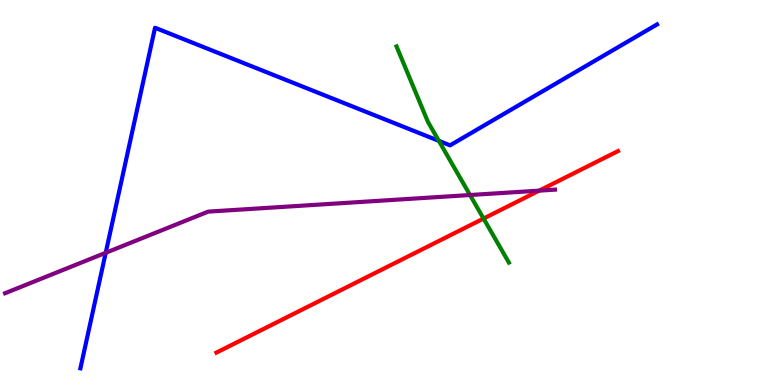[{'lines': ['blue', 'red'], 'intersections': []}, {'lines': ['green', 'red'], 'intersections': [{'x': 6.24, 'y': 4.32}]}, {'lines': ['purple', 'red'], 'intersections': [{'x': 6.96, 'y': 5.05}]}, {'lines': ['blue', 'green'], 'intersections': [{'x': 5.66, 'y': 6.34}]}, {'lines': ['blue', 'purple'], 'intersections': [{'x': 1.36, 'y': 3.43}]}, {'lines': ['green', 'purple'], 'intersections': [{'x': 6.06, 'y': 4.93}]}]